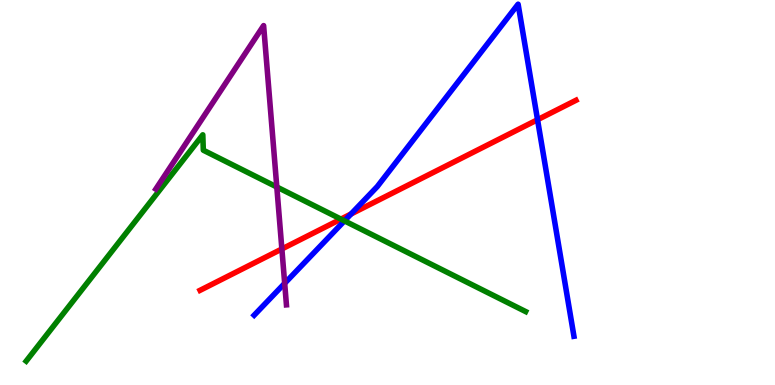[{'lines': ['blue', 'red'], 'intersections': [{'x': 4.53, 'y': 4.44}, {'x': 6.94, 'y': 6.89}]}, {'lines': ['green', 'red'], 'intersections': [{'x': 4.4, 'y': 4.31}]}, {'lines': ['purple', 'red'], 'intersections': [{'x': 3.64, 'y': 3.53}]}, {'lines': ['blue', 'green'], 'intersections': [{'x': 4.44, 'y': 4.26}]}, {'lines': ['blue', 'purple'], 'intersections': [{'x': 3.67, 'y': 2.64}]}, {'lines': ['green', 'purple'], 'intersections': [{'x': 3.57, 'y': 5.14}]}]